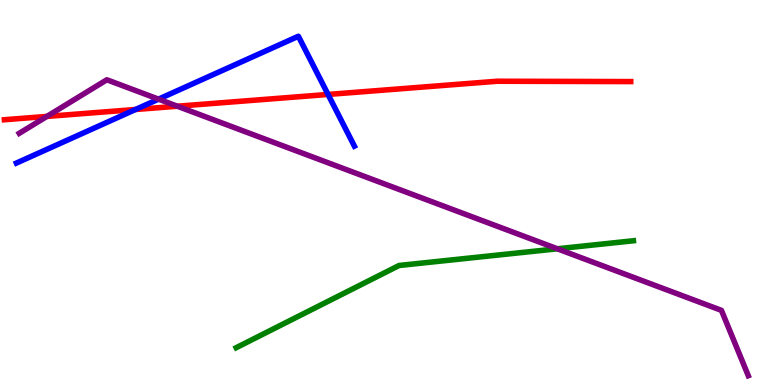[{'lines': ['blue', 'red'], 'intersections': [{'x': 1.75, 'y': 7.16}, {'x': 4.23, 'y': 7.55}]}, {'lines': ['green', 'red'], 'intersections': []}, {'lines': ['purple', 'red'], 'intersections': [{'x': 0.605, 'y': 6.98}, {'x': 2.29, 'y': 7.24}]}, {'lines': ['blue', 'green'], 'intersections': []}, {'lines': ['blue', 'purple'], 'intersections': [{'x': 2.05, 'y': 7.42}]}, {'lines': ['green', 'purple'], 'intersections': [{'x': 7.19, 'y': 3.54}]}]